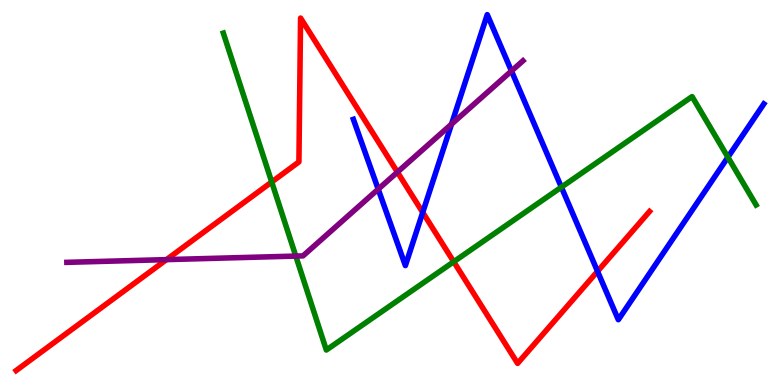[{'lines': ['blue', 'red'], 'intersections': [{'x': 5.45, 'y': 4.48}, {'x': 7.71, 'y': 2.95}]}, {'lines': ['green', 'red'], 'intersections': [{'x': 3.51, 'y': 5.27}, {'x': 5.85, 'y': 3.2}]}, {'lines': ['purple', 'red'], 'intersections': [{'x': 2.15, 'y': 3.26}, {'x': 5.13, 'y': 5.53}]}, {'lines': ['blue', 'green'], 'intersections': [{'x': 7.24, 'y': 5.14}, {'x': 9.39, 'y': 5.92}]}, {'lines': ['blue', 'purple'], 'intersections': [{'x': 4.88, 'y': 5.09}, {'x': 5.83, 'y': 6.78}, {'x': 6.6, 'y': 8.16}]}, {'lines': ['green', 'purple'], 'intersections': [{'x': 3.82, 'y': 3.35}]}]